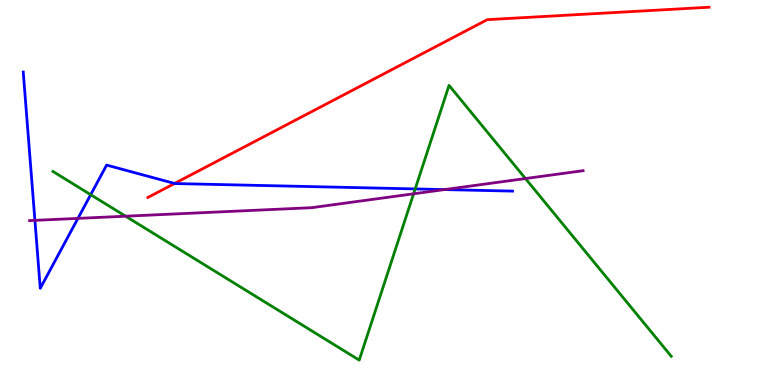[{'lines': ['blue', 'red'], 'intersections': [{'x': 2.25, 'y': 5.23}]}, {'lines': ['green', 'red'], 'intersections': []}, {'lines': ['purple', 'red'], 'intersections': []}, {'lines': ['blue', 'green'], 'intersections': [{'x': 1.17, 'y': 4.94}, {'x': 5.36, 'y': 5.09}]}, {'lines': ['blue', 'purple'], 'intersections': [{'x': 0.45, 'y': 4.28}, {'x': 1.01, 'y': 4.33}, {'x': 5.74, 'y': 5.08}]}, {'lines': ['green', 'purple'], 'intersections': [{'x': 1.62, 'y': 4.38}, {'x': 5.34, 'y': 4.97}, {'x': 6.78, 'y': 5.36}]}]